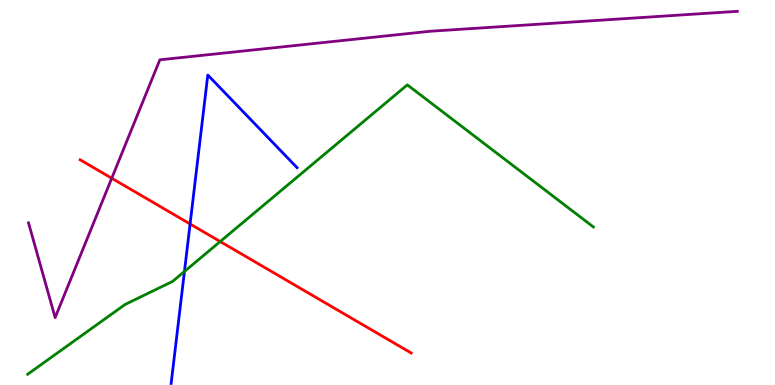[{'lines': ['blue', 'red'], 'intersections': [{'x': 2.45, 'y': 4.18}]}, {'lines': ['green', 'red'], 'intersections': [{'x': 2.84, 'y': 3.73}]}, {'lines': ['purple', 'red'], 'intersections': [{'x': 1.44, 'y': 5.37}]}, {'lines': ['blue', 'green'], 'intersections': [{'x': 2.38, 'y': 2.95}]}, {'lines': ['blue', 'purple'], 'intersections': []}, {'lines': ['green', 'purple'], 'intersections': []}]